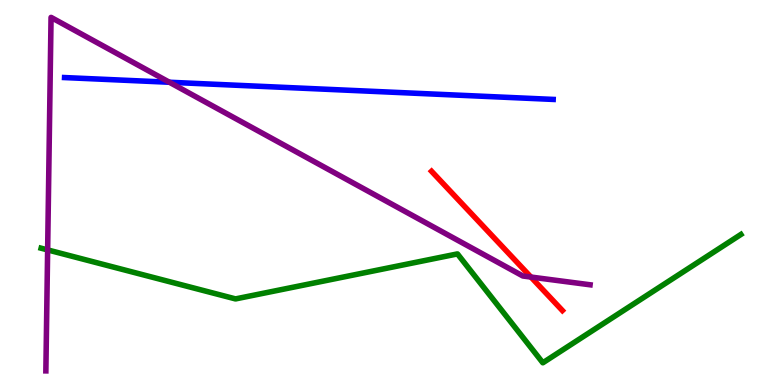[{'lines': ['blue', 'red'], 'intersections': []}, {'lines': ['green', 'red'], 'intersections': []}, {'lines': ['purple', 'red'], 'intersections': [{'x': 6.85, 'y': 2.8}]}, {'lines': ['blue', 'green'], 'intersections': []}, {'lines': ['blue', 'purple'], 'intersections': [{'x': 2.19, 'y': 7.86}]}, {'lines': ['green', 'purple'], 'intersections': [{'x': 0.615, 'y': 3.51}]}]